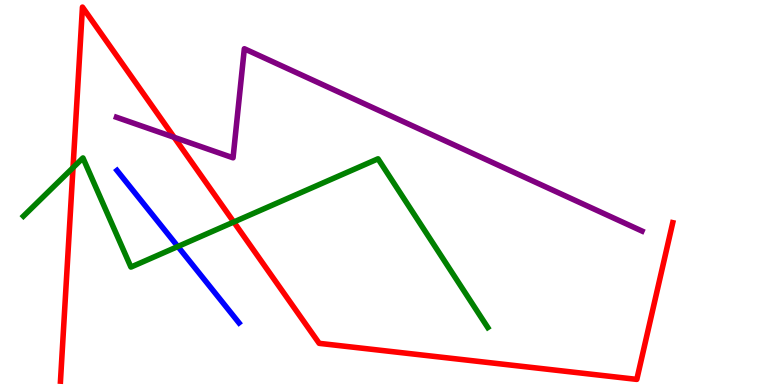[{'lines': ['blue', 'red'], 'intersections': []}, {'lines': ['green', 'red'], 'intersections': [{'x': 0.942, 'y': 5.65}, {'x': 3.02, 'y': 4.23}]}, {'lines': ['purple', 'red'], 'intersections': [{'x': 2.25, 'y': 6.43}]}, {'lines': ['blue', 'green'], 'intersections': [{'x': 2.3, 'y': 3.6}]}, {'lines': ['blue', 'purple'], 'intersections': []}, {'lines': ['green', 'purple'], 'intersections': []}]